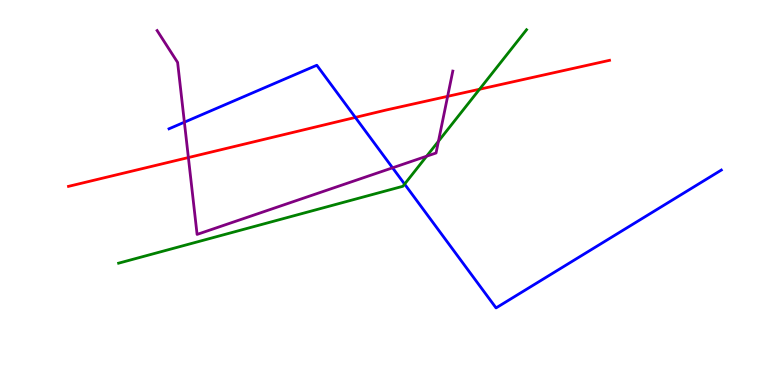[{'lines': ['blue', 'red'], 'intersections': [{'x': 4.59, 'y': 6.95}]}, {'lines': ['green', 'red'], 'intersections': [{'x': 6.19, 'y': 7.68}]}, {'lines': ['purple', 'red'], 'intersections': [{'x': 2.43, 'y': 5.91}, {'x': 5.78, 'y': 7.5}]}, {'lines': ['blue', 'green'], 'intersections': [{'x': 5.22, 'y': 5.22}]}, {'lines': ['blue', 'purple'], 'intersections': [{'x': 2.38, 'y': 6.83}, {'x': 5.07, 'y': 5.64}]}, {'lines': ['green', 'purple'], 'intersections': [{'x': 5.51, 'y': 5.94}, {'x': 5.66, 'y': 6.33}]}]